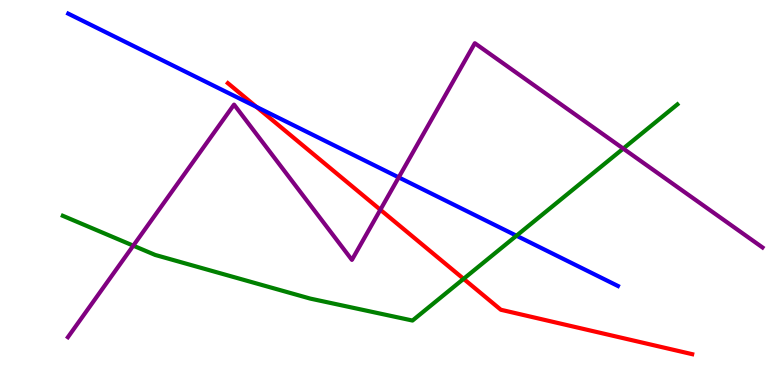[{'lines': ['blue', 'red'], 'intersections': [{'x': 3.31, 'y': 7.22}]}, {'lines': ['green', 'red'], 'intersections': [{'x': 5.98, 'y': 2.76}]}, {'lines': ['purple', 'red'], 'intersections': [{'x': 4.91, 'y': 4.55}]}, {'lines': ['blue', 'green'], 'intersections': [{'x': 6.66, 'y': 3.88}]}, {'lines': ['blue', 'purple'], 'intersections': [{'x': 5.14, 'y': 5.39}]}, {'lines': ['green', 'purple'], 'intersections': [{'x': 1.72, 'y': 3.62}, {'x': 8.04, 'y': 6.14}]}]